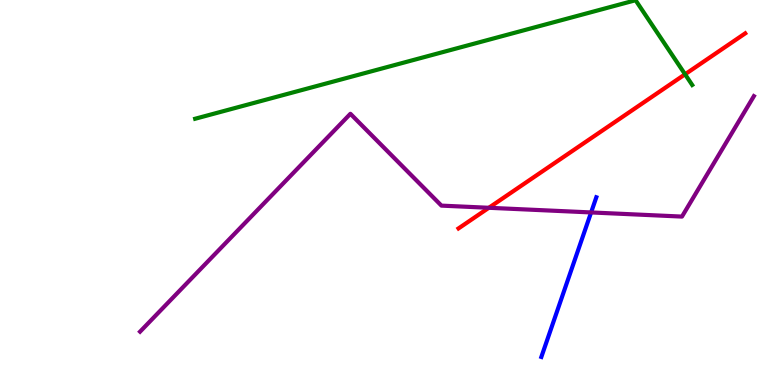[{'lines': ['blue', 'red'], 'intersections': []}, {'lines': ['green', 'red'], 'intersections': [{'x': 8.84, 'y': 8.07}]}, {'lines': ['purple', 'red'], 'intersections': [{'x': 6.31, 'y': 4.6}]}, {'lines': ['blue', 'green'], 'intersections': []}, {'lines': ['blue', 'purple'], 'intersections': [{'x': 7.63, 'y': 4.48}]}, {'lines': ['green', 'purple'], 'intersections': []}]